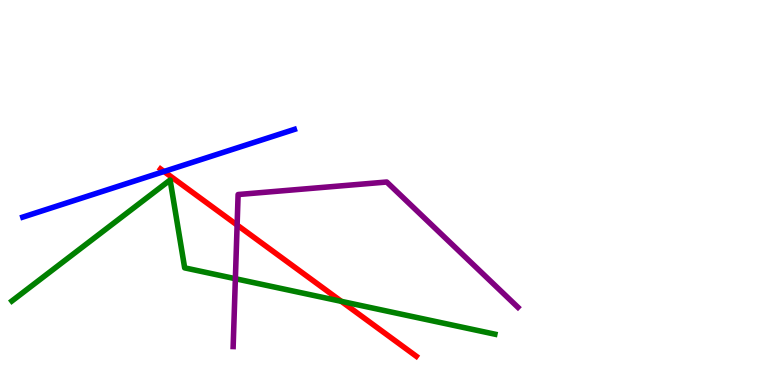[{'lines': ['blue', 'red'], 'intersections': [{'x': 2.12, 'y': 5.55}]}, {'lines': ['green', 'red'], 'intersections': [{'x': 4.4, 'y': 2.17}]}, {'lines': ['purple', 'red'], 'intersections': [{'x': 3.06, 'y': 4.15}]}, {'lines': ['blue', 'green'], 'intersections': []}, {'lines': ['blue', 'purple'], 'intersections': []}, {'lines': ['green', 'purple'], 'intersections': [{'x': 3.04, 'y': 2.76}]}]